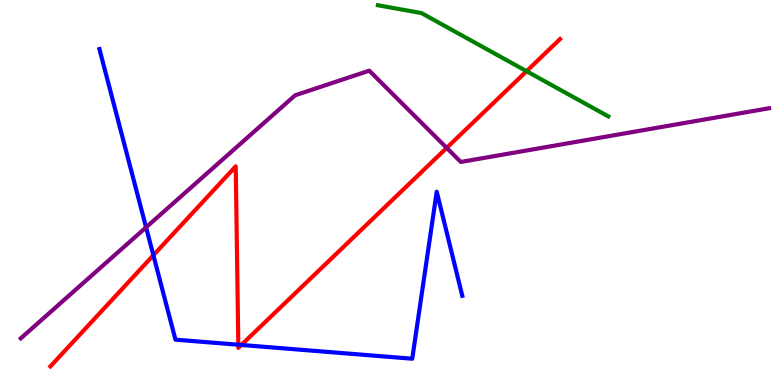[{'lines': ['blue', 'red'], 'intersections': [{'x': 1.98, 'y': 3.37}, {'x': 3.07, 'y': 1.05}, {'x': 3.11, 'y': 1.04}]}, {'lines': ['green', 'red'], 'intersections': [{'x': 6.79, 'y': 8.15}]}, {'lines': ['purple', 'red'], 'intersections': [{'x': 5.76, 'y': 6.16}]}, {'lines': ['blue', 'green'], 'intersections': []}, {'lines': ['blue', 'purple'], 'intersections': [{'x': 1.88, 'y': 4.1}]}, {'lines': ['green', 'purple'], 'intersections': []}]